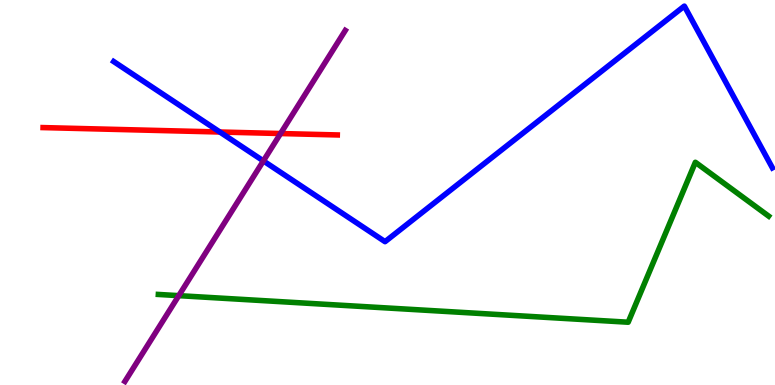[{'lines': ['blue', 'red'], 'intersections': [{'x': 2.84, 'y': 6.57}]}, {'lines': ['green', 'red'], 'intersections': []}, {'lines': ['purple', 'red'], 'intersections': [{'x': 3.62, 'y': 6.53}]}, {'lines': ['blue', 'green'], 'intersections': []}, {'lines': ['blue', 'purple'], 'intersections': [{'x': 3.4, 'y': 5.82}]}, {'lines': ['green', 'purple'], 'intersections': [{'x': 2.31, 'y': 2.32}]}]